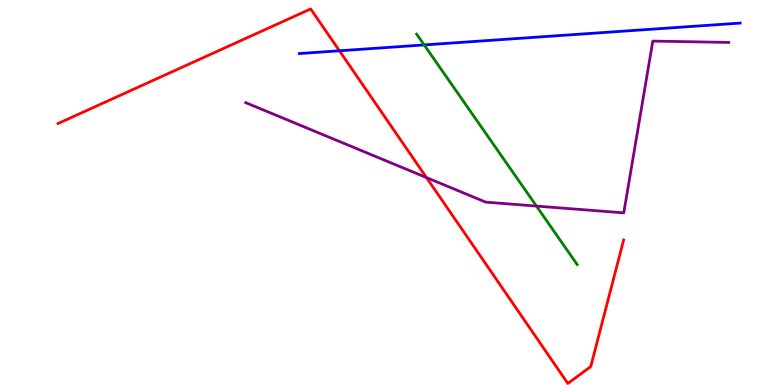[{'lines': ['blue', 'red'], 'intersections': [{'x': 4.38, 'y': 8.68}]}, {'lines': ['green', 'red'], 'intersections': []}, {'lines': ['purple', 'red'], 'intersections': [{'x': 5.5, 'y': 5.39}]}, {'lines': ['blue', 'green'], 'intersections': [{'x': 5.47, 'y': 8.83}]}, {'lines': ['blue', 'purple'], 'intersections': []}, {'lines': ['green', 'purple'], 'intersections': [{'x': 6.92, 'y': 4.65}]}]